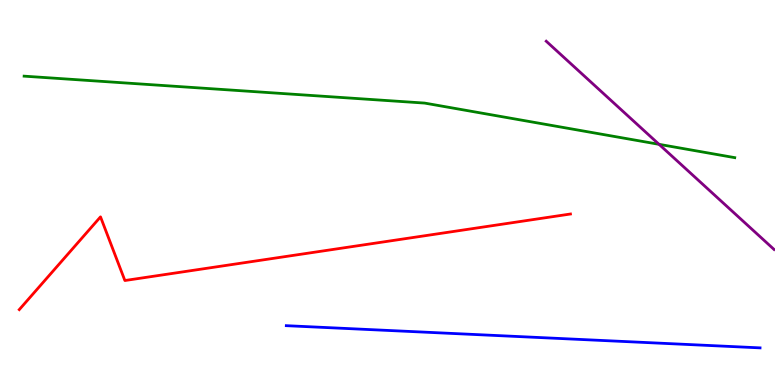[{'lines': ['blue', 'red'], 'intersections': []}, {'lines': ['green', 'red'], 'intersections': []}, {'lines': ['purple', 'red'], 'intersections': []}, {'lines': ['blue', 'green'], 'intersections': []}, {'lines': ['blue', 'purple'], 'intersections': []}, {'lines': ['green', 'purple'], 'intersections': [{'x': 8.5, 'y': 6.25}]}]